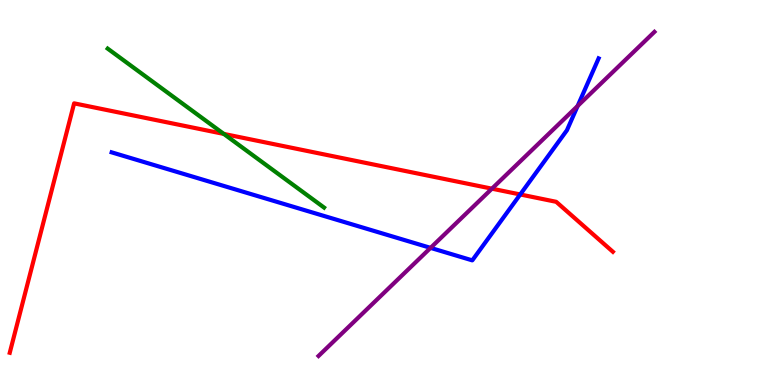[{'lines': ['blue', 'red'], 'intersections': [{'x': 6.71, 'y': 4.95}]}, {'lines': ['green', 'red'], 'intersections': [{'x': 2.89, 'y': 6.52}]}, {'lines': ['purple', 'red'], 'intersections': [{'x': 6.35, 'y': 5.1}]}, {'lines': ['blue', 'green'], 'intersections': []}, {'lines': ['blue', 'purple'], 'intersections': [{'x': 5.56, 'y': 3.56}, {'x': 7.45, 'y': 7.25}]}, {'lines': ['green', 'purple'], 'intersections': []}]